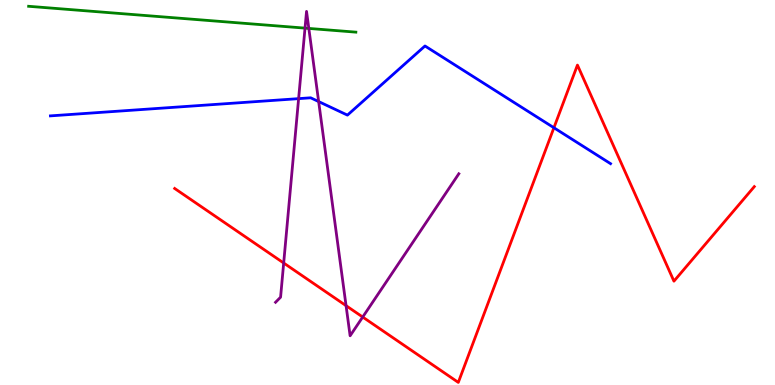[{'lines': ['blue', 'red'], 'intersections': [{'x': 7.15, 'y': 6.68}]}, {'lines': ['green', 'red'], 'intersections': []}, {'lines': ['purple', 'red'], 'intersections': [{'x': 3.66, 'y': 3.17}, {'x': 4.47, 'y': 2.06}, {'x': 4.68, 'y': 1.77}]}, {'lines': ['blue', 'green'], 'intersections': []}, {'lines': ['blue', 'purple'], 'intersections': [{'x': 3.85, 'y': 7.44}, {'x': 4.11, 'y': 7.36}]}, {'lines': ['green', 'purple'], 'intersections': [{'x': 3.94, 'y': 9.27}, {'x': 3.98, 'y': 9.26}]}]